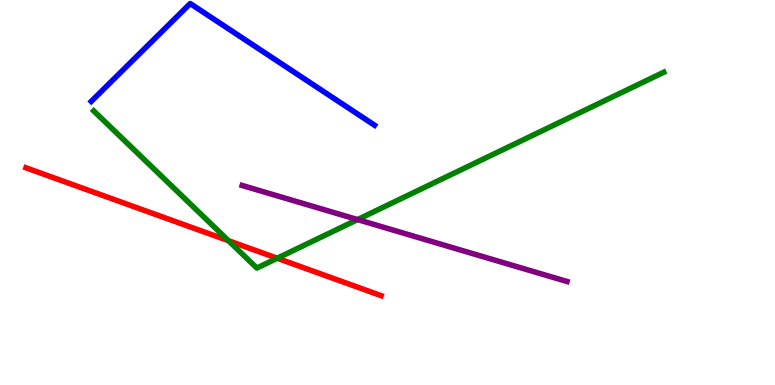[{'lines': ['blue', 'red'], 'intersections': []}, {'lines': ['green', 'red'], 'intersections': [{'x': 2.95, 'y': 3.75}, {'x': 3.58, 'y': 3.29}]}, {'lines': ['purple', 'red'], 'intersections': []}, {'lines': ['blue', 'green'], 'intersections': []}, {'lines': ['blue', 'purple'], 'intersections': []}, {'lines': ['green', 'purple'], 'intersections': [{'x': 4.61, 'y': 4.3}]}]